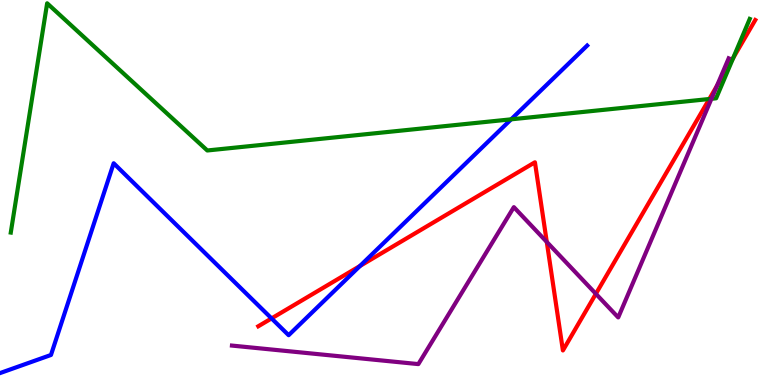[{'lines': ['blue', 'red'], 'intersections': [{'x': 3.5, 'y': 1.73}, {'x': 4.64, 'y': 3.09}]}, {'lines': ['green', 'red'], 'intersections': [{'x': 9.15, 'y': 7.43}, {'x': 9.46, 'y': 8.5}]}, {'lines': ['purple', 'red'], 'intersections': [{'x': 7.06, 'y': 3.72}, {'x': 7.69, 'y': 2.37}, {'x': 9.25, 'y': 7.77}]}, {'lines': ['blue', 'green'], 'intersections': [{'x': 6.6, 'y': 6.9}]}, {'lines': ['blue', 'purple'], 'intersections': []}, {'lines': ['green', 'purple'], 'intersections': [{'x': 9.18, 'y': 7.43}]}]